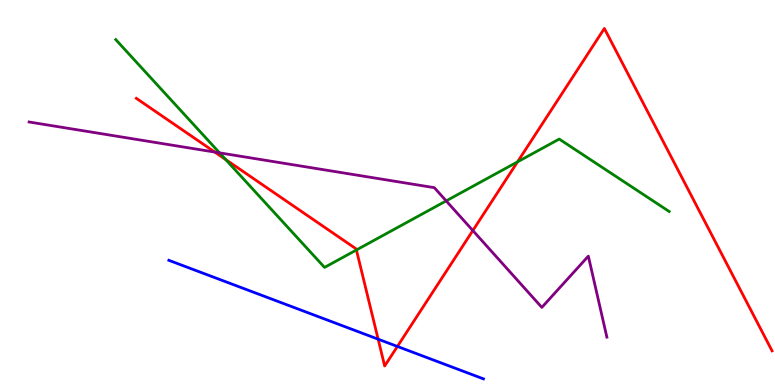[{'lines': ['blue', 'red'], 'intersections': [{'x': 4.88, 'y': 1.19}, {'x': 5.13, 'y': 1.0}]}, {'lines': ['green', 'red'], 'intersections': [{'x': 2.91, 'y': 5.86}, {'x': 4.6, 'y': 3.51}, {'x': 6.68, 'y': 5.8}]}, {'lines': ['purple', 'red'], 'intersections': [{'x': 2.77, 'y': 6.05}, {'x': 6.1, 'y': 4.01}]}, {'lines': ['blue', 'green'], 'intersections': []}, {'lines': ['blue', 'purple'], 'intersections': []}, {'lines': ['green', 'purple'], 'intersections': [{'x': 2.83, 'y': 6.03}, {'x': 5.76, 'y': 4.78}]}]